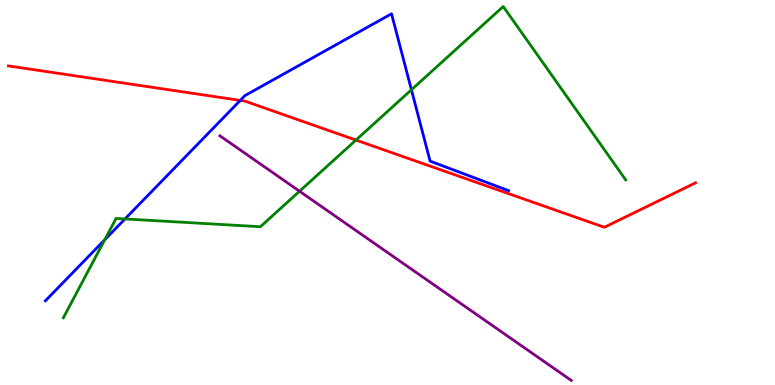[{'lines': ['blue', 'red'], 'intersections': [{'x': 3.1, 'y': 7.39}]}, {'lines': ['green', 'red'], 'intersections': [{'x': 4.59, 'y': 6.36}]}, {'lines': ['purple', 'red'], 'intersections': []}, {'lines': ['blue', 'green'], 'intersections': [{'x': 1.35, 'y': 3.77}, {'x': 1.61, 'y': 4.31}, {'x': 5.31, 'y': 7.67}]}, {'lines': ['blue', 'purple'], 'intersections': []}, {'lines': ['green', 'purple'], 'intersections': [{'x': 3.86, 'y': 5.03}]}]